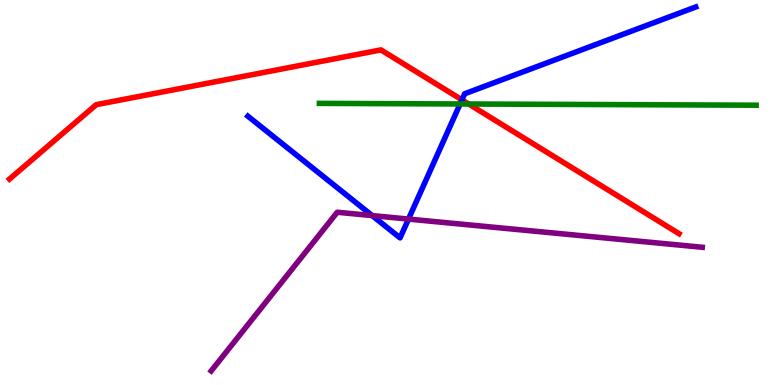[{'lines': ['blue', 'red'], 'intersections': [{'x': 5.96, 'y': 7.41}]}, {'lines': ['green', 'red'], 'intersections': [{'x': 6.05, 'y': 7.3}]}, {'lines': ['purple', 'red'], 'intersections': []}, {'lines': ['blue', 'green'], 'intersections': [{'x': 5.94, 'y': 7.3}]}, {'lines': ['blue', 'purple'], 'intersections': [{'x': 4.8, 'y': 4.4}, {'x': 5.27, 'y': 4.31}]}, {'lines': ['green', 'purple'], 'intersections': []}]